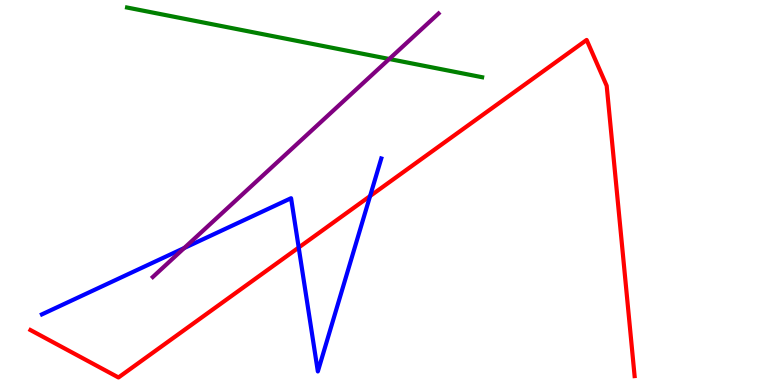[{'lines': ['blue', 'red'], 'intersections': [{'x': 3.85, 'y': 3.57}, {'x': 4.78, 'y': 4.91}]}, {'lines': ['green', 'red'], 'intersections': []}, {'lines': ['purple', 'red'], 'intersections': []}, {'lines': ['blue', 'green'], 'intersections': []}, {'lines': ['blue', 'purple'], 'intersections': [{'x': 2.38, 'y': 3.56}]}, {'lines': ['green', 'purple'], 'intersections': [{'x': 5.02, 'y': 8.47}]}]